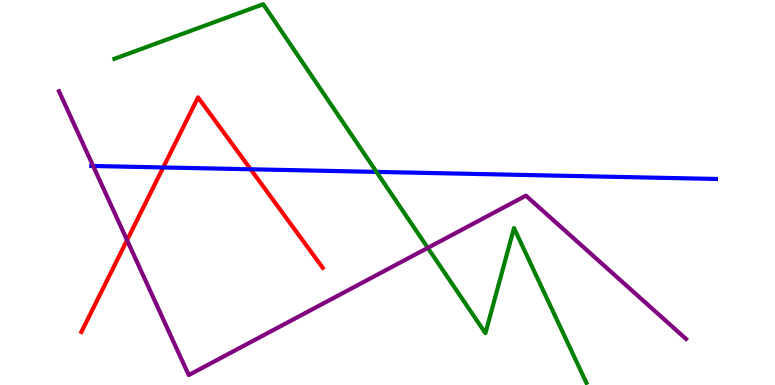[{'lines': ['blue', 'red'], 'intersections': [{'x': 2.11, 'y': 5.65}, {'x': 3.23, 'y': 5.6}]}, {'lines': ['green', 'red'], 'intersections': []}, {'lines': ['purple', 'red'], 'intersections': [{'x': 1.64, 'y': 3.76}]}, {'lines': ['blue', 'green'], 'intersections': [{'x': 4.86, 'y': 5.54}]}, {'lines': ['blue', 'purple'], 'intersections': [{'x': 1.2, 'y': 5.69}]}, {'lines': ['green', 'purple'], 'intersections': [{'x': 5.52, 'y': 3.56}]}]